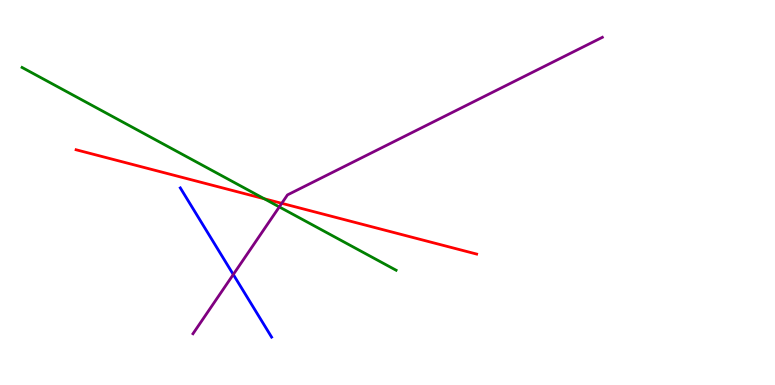[{'lines': ['blue', 'red'], 'intersections': []}, {'lines': ['green', 'red'], 'intersections': [{'x': 3.41, 'y': 4.84}]}, {'lines': ['purple', 'red'], 'intersections': [{'x': 3.64, 'y': 4.72}]}, {'lines': ['blue', 'green'], 'intersections': []}, {'lines': ['blue', 'purple'], 'intersections': [{'x': 3.01, 'y': 2.87}]}, {'lines': ['green', 'purple'], 'intersections': [{'x': 3.6, 'y': 4.63}]}]